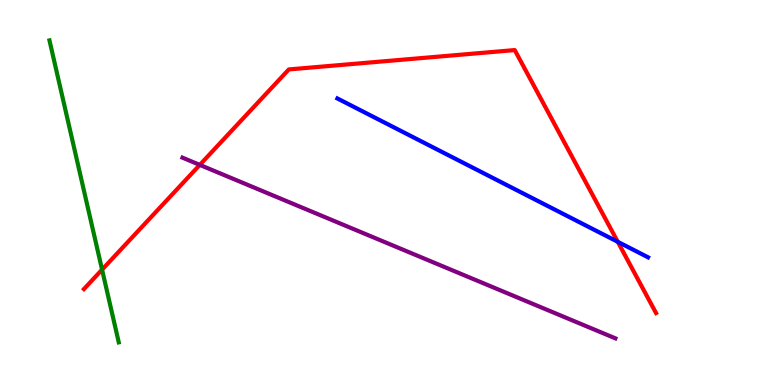[{'lines': ['blue', 'red'], 'intersections': [{'x': 7.97, 'y': 3.72}]}, {'lines': ['green', 'red'], 'intersections': [{'x': 1.32, 'y': 3.0}]}, {'lines': ['purple', 'red'], 'intersections': [{'x': 2.58, 'y': 5.72}]}, {'lines': ['blue', 'green'], 'intersections': []}, {'lines': ['blue', 'purple'], 'intersections': []}, {'lines': ['green', 'purple'], 'intersections': []}]